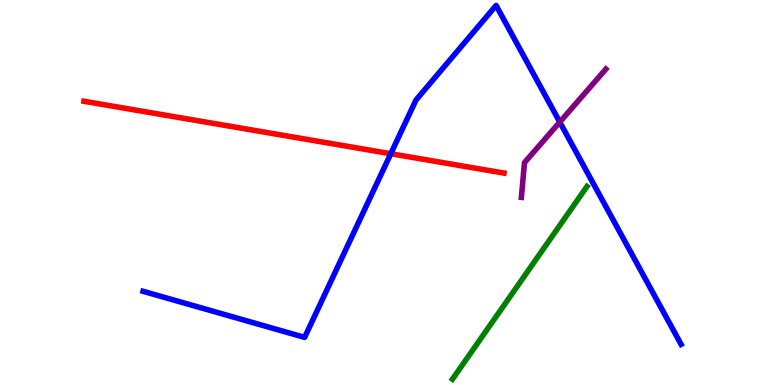[{'lines': ['blue', 'red'], 'intersections': [{'x': 5.04, 'y': 6.01}]}, {'lines': ['green', 'red'], 'intersections': []}, {'lines': ['purple', 'red'], 'intersections': []}, {'lines': ['blue', 'green'], 'intersections': []}, {'lines': ['blue', 'purple'], 'intersections': [{'x': 7.22, 'y': 6.83}]}, {'lines': ['green', 'purple'], 'intersections': []}]